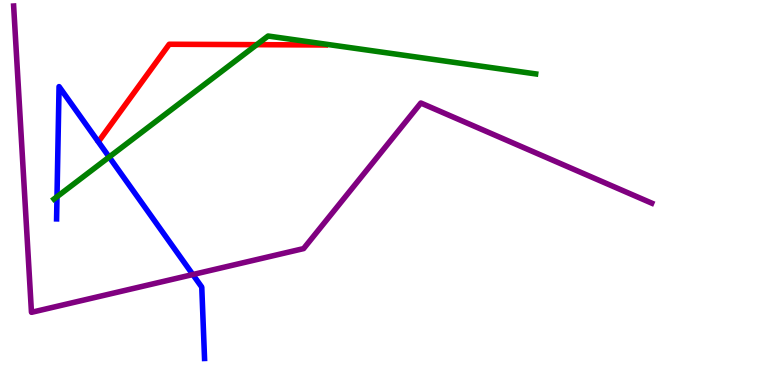[{'lines': ['blue', 'red'], 'intersections': []}, {'lines': ['green', 'red'], 'intersections': [{'x': 3.31, 'y': 8.84}]}, {'lines': ['purple', 'red'], 'intersections': []}, {'lines': ['blue', 'green'], 'intersections': [{'x': 0.735, 'y': 4.89}, {'x': 1.41, 'y': 5.92}]}, {'lines': ['blue', 'purple'], 'intersections': [{'x': 2.49, 'y': 2.87}]}, {'lines': ['green', 'purple'], 'intersections': []}]